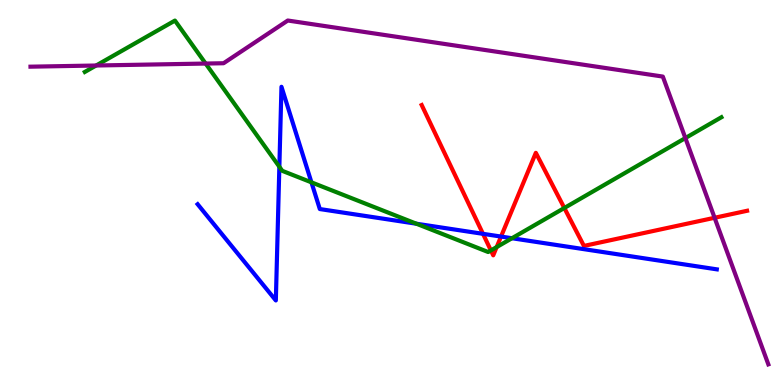[{'lines': ['blue', 'red'], 'intersections': [{'x': 6.23, 'y': 3.93}, {'x': 6.46, 'y': 3.86}]}, {'lines': ['green', 'red'], 'intersections': [{'x': 6.33, 'y': 3.5}, {'x': 6.41, 'y': 3.58}, {'x': 7.28, 'y': 4.6}]}, {'lines': ['purple', 'red'], 'intersections': [{'x': 9.22, 'y': 4.34}]}, {'lines': ['blue', 'green'], 'intersections': [{'x': 3.6, 'y': 5.67}, {'x': 4.02, 'y': 5.26}, {'x': 5.37, 'y': 4.19}, {'x': 6.61, 'y': 3.81}]}, {'lines': ['blue', 'purple'], 'intersections': []}, {'lines': ['green', 'purple'], 'intersections': [{'x': 1.24, 'y': 8.3}, {'x': 2.65, 'y': 8.35}, {'x': 8.84, 'y': 6.41}]}]